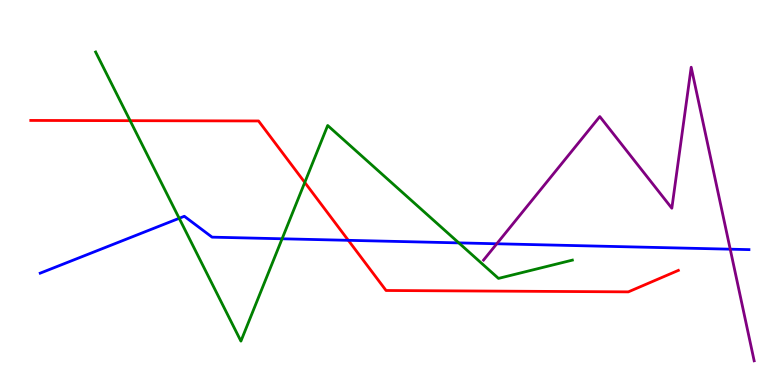[{'lines': ['blue', 'red'], 'intersections': [{'x': 4.49, 'y': 3.76}]}, {'lines': ['green', 'red'], 'intersections': [{'x': 1.68, 'y': 6.87}, {'x': 3.93, 'y': 5.26}]}, {'lines': ['purple', 'red'], 'intersections': []}, {'lines': ['blue', 'green'], 'intersections': [{'x': 2.31, 'y': 4.33}, {'x': 3.64, 'y': 3.8}, {'x': 5.92, 'y': 3.69}]}, {'lines': ['blue', 'purple'], 'intersections': [{'x': 6.41, 'y': 3.67}, {'x': 9.42, 'y': 3.53}]}, {'lines': ['green', 'purple'], 'intersections': []}]